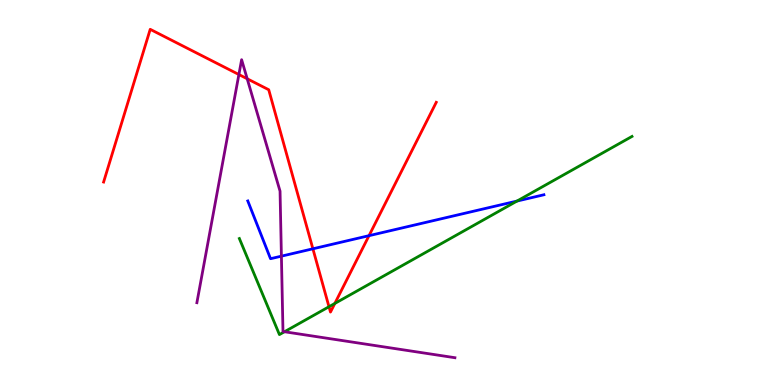[{'lines': ['blue', 'red'], 'intersections': [{'x': 4.04, 'y': 3.54}, {'x': 4.76, 'y': 3.88}]}, {'lines': ['green', 'red'], 'intersections': [{'x': 4.24, 'y': 2.03}, {'x': 4.32, 'y': 2.12}]}, {'lines': ['purple', 'red'], 'intersections': [{'x': 3.08, 'y': 8.06}, {'x': 3.19, 'y': 7.95}]}, {'lines': ['blue', 'green'], 'intersections': [{'x': 6.67, 'y': 4.78}]}, {'lines': ['blue', 'purple'], 'intersections': [{'x': 3.63, 'y': 3.35}]}, {'lines': ['green', 'purple'], 'intersections': [{'x': 3.67, 'y': 1.38}]}]